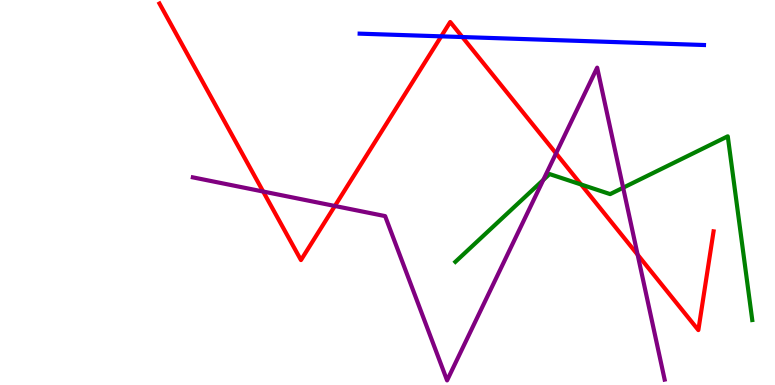[{'lines': ['blue', 'red'], 'intersections': [{'x': 5.69, 'y': 9.06}, {'x': 5.97, 'y': 9.04}]}, {'lines': ['green', 'red'], 'intersections': [{'x': 7.5, 'y': 5.21}]}, {'lines': ['purple', 'red'], 'intersections': [{'x': 3.4, 'y': 5.03}, {'x': 4.32, 'y': 4.65}, {'x': 7.17, 'y': 6.02}, {'x': 8.23, 'y': 3.38}]}, {'lines': ['blue', 'green'], 'intersections': []}, {'lines': ['blue', 'purple'], 'intersections': []}, {'lines': ['green', 'purple'], 'intersections': [{'x': 7.01, 'y': 5.33}, {'x': 8.04, 'y': 5.12}]}]